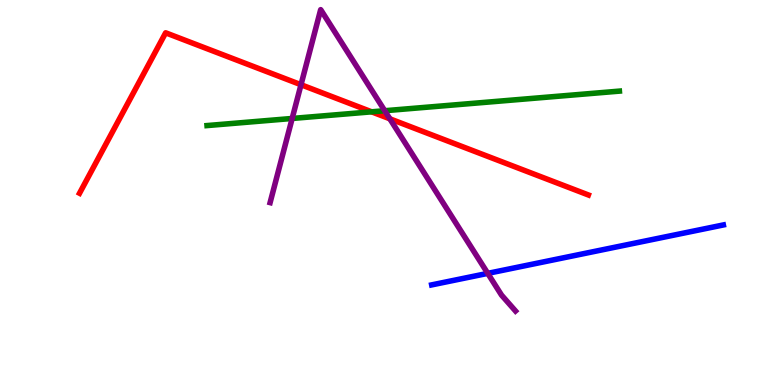[{'lines': ['blue', 'red'], 'intersections': []}, {'lines': ['green', 'red'], 'intersections': [{'x': 4.8, 'y': 7.1}]}, {'lines': ['purple', 'red'], 'intersections': [{'x': 3.88, 'y': 7.8}, {'x': 5.03, 'y': 6.91}]}, {'lines': ['blue', 'green'], 'intersections': []}, {'lines': ['blue', 'purple'], 'intersections': [{'x': 6.29, 'y': 2.9}]}, {'lines': ['green', 'purple'], 'intersections': [{'x': 3.77, 'y': 6.92}, {'x': 4.96, 'y': 7.12}]}]